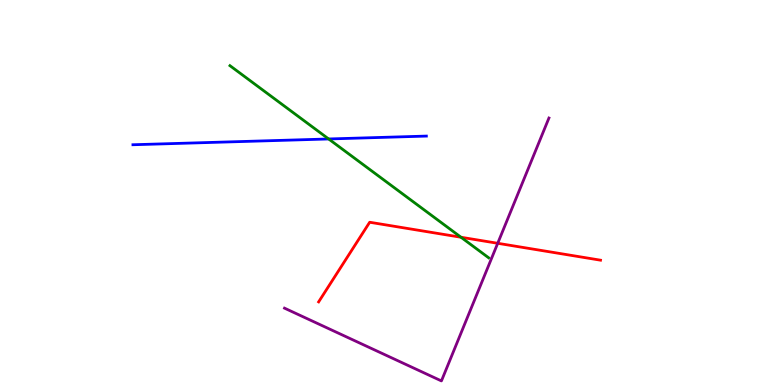[{'lines': ['blue', 'red'], 'intersections': []}, {'lines': ['green', 'red'], 'intersections': [{'x': 5.95, 'y': 3.84}]}, {'lines': ['purple', 'red'], 'intersections': [{'x': 6.42, 'y': 3.68}]}, {'lines': ['blue', 'green'], 'intersections': [{'x': 4.24, 'y': 6.39}]}, {'lines': ['blue', 'purple'], 'intersections': []}, {'lines': ['green', 'purple'], 'intersections': []}]